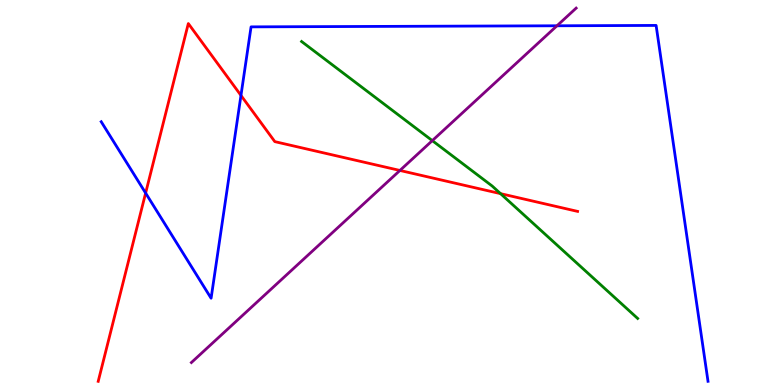[{'lines': ['blue', 'red'], 'intersections': [{'x': 1.88, 'y': 4.99}, {'x': 3.11, 'y': 7.52}]}, {'lines': ['green', 'red'], 'intersections': [{'x': 6.46, 'y': 4.97}]}, {'lines': ['purple', 'red'], 'intersections': [{'x': 5.16, 'y': 5.57}]}, {'lines': ['blue', 'green'], 'intersections': []}, {'lines': ['blue', 'purple'], 'intersections': [{'x': 7.19, 'y': 9.33}]}, {'lines': ['green', 'purple'], 'intersections': [{'x': 5.58, 'y': 6.35}]}]